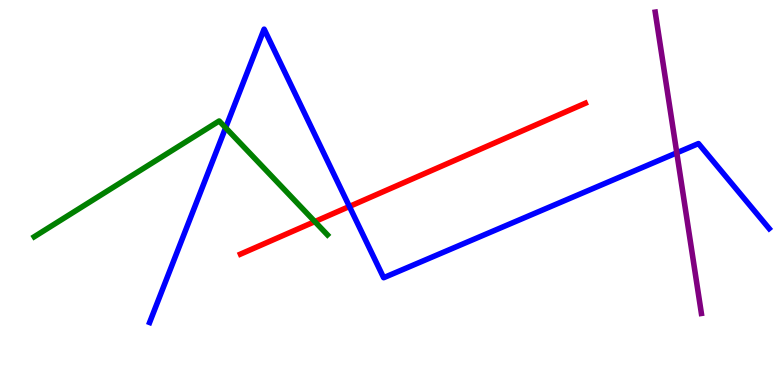[{'lines': ['blue', 'red'], 'intersections': [{'x': 4.51, 'y': 4.64}]}, {'lines': ['green', 'red'], 'intersections': [{'x': 4.06, 'y': 4.24}]}, {'lines': ['purple', 'red'], 'intersections': []}, {'lines': ['blue', 'green'], 'intersections': [{'x': 2.91, 'y': 6.68}]}, {'lines': ['blue', 'purple'], 'intersections': [{'x': 8.73, 'y': 6.03}]}, {'lines': ['green', 'purple'], 'intersections': []}]